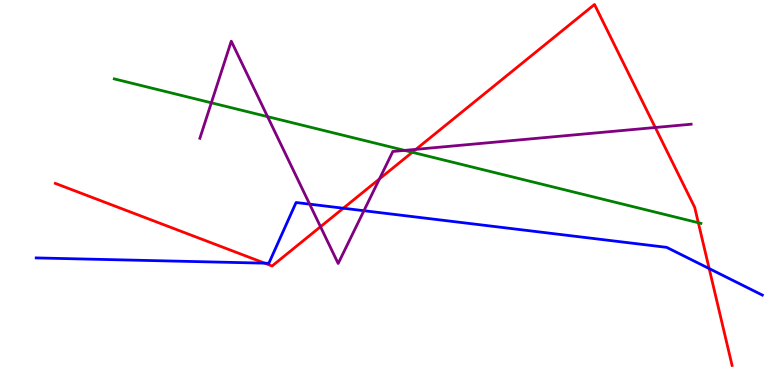[{'lines': ['blue', 'red'], 'intersections': [{'x': 3.42, 'y': 3.16}, {'x': 4.43, 'y': 4.59}, {'x': 9.15, 'y': 3.02}]}, {'lines': ['green', 'red'], 'intersections': [{'x': 5.32, 'y': 6.04}, {'x': 9.01, 'y': 4.21}]}, {'lines': ['purple', 'red'], 'intersections': [{'x': 4.14, 'y': 4.11}, {'x': 4.9, 'y': 5.35}, {'x': 5.37, 'y': 6.12}, {'x': 8.45, 'y': 6.69}]}, {'lines': ['blue', 'green'], 'intersections': []}, {'lines': ['blue', 'purple'], 'intersections': [{'x': 4.0, 'y': 4.7}, {'x': 4.7, 'y': 4.53}]}, {'lines': ['green', 'purple'], 'intersections': [{'x': 2.73, 'y': 7.33}, {'x': 3.45, 'y': 6.97}, {'x': 5.22, 'y': 6.09}]}]